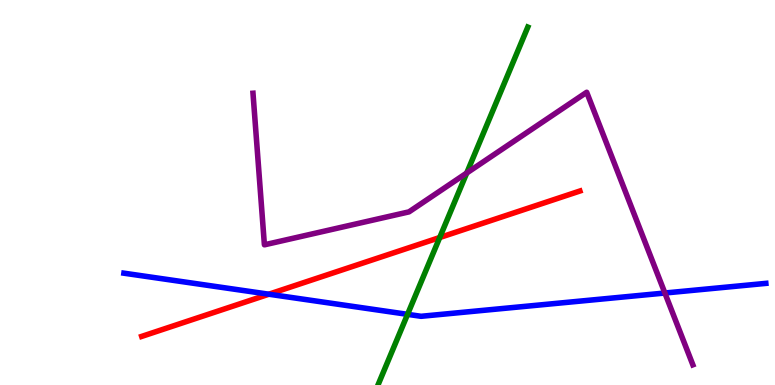[{'lines': ['blue', 'red'], 'intersections': [{'x': 3.47, 'y': 2.36}]}, {'lines': ['green', 'red'], 'intersections': [{'x': 5.67, 'y': 3.83}]}, {'lines': ['purple', 'red'], 'intersections': []}, {'lines': ['blue', 'green'], 'intersections': [{'x': 5.26, 'y': 1.84}]}, {'lines': ['blue', 'purple'], 'intersections': [{'x': 8.58, 'y': 2.39}]}, {'lines': ['green', 'purple'], 'intersections': [{'x': 6.02, 'y': 5.51}]}]